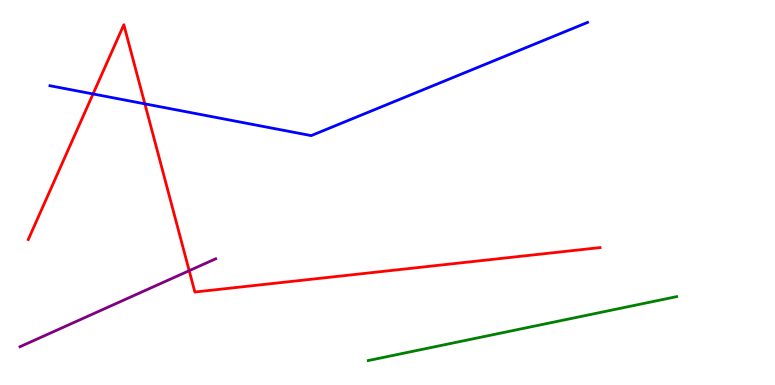[{'lines': ['blue', 'red'], 'intersections': [{'x': 1.2, 'y': 7.56}, {'x': 1.87, 'y': 7.3}]}, {'lines': ['green', 'red'], 'intersections': []}, {'lines': ['purple', 'red'], 'intersections': [{'x': 2.44, 'y': 2.97}]}, {'lines': ['blue', 'green'], 'intersections': []}, {'lines': ['blue', 'purple'], 'intersections': []}, {'lines': ['green', 'purple'], 'intersections': []}]